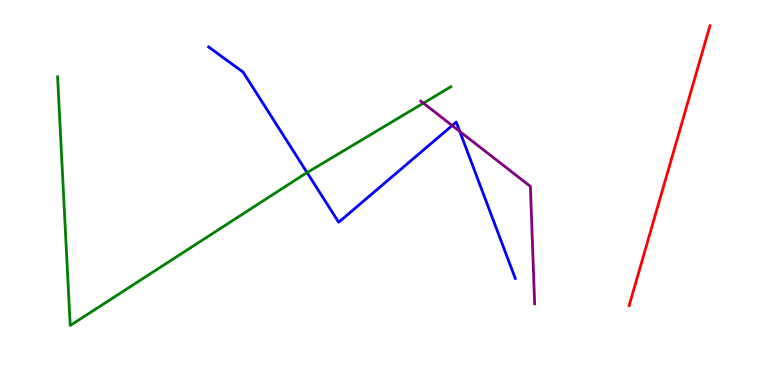[{'lines': ['blue', 'red'], 'intersections': []}, {'lines': ['green', 'red'], 'intersections': []}, {'lines': ['purple', 'red'], 'intersections': []}, {'lines': ['blue', 'green'], 'intersections': [{'x': 3.96, 'y': 5.52}]}, {'lines': ['blue', 'purple'], 'intersections': [{'x': 5.83, 'y': 6.74}, {'x': 5.93, 'y': 6.59}]}, {'lines': ['green', 'purple'], 'intersections': [{'x': 5.46, 'y': 7.32}]}]